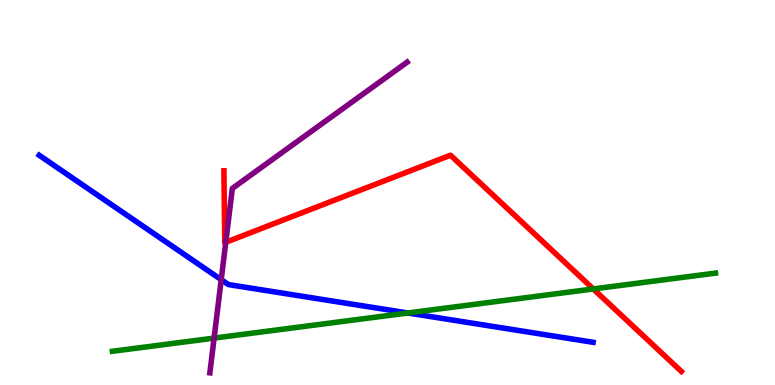[{'lines': ['blue', 'red'], 'intersections': []}, {'lines': ['green', 'red'], 'intersections': [{'x': 7.66, 'y': 2.49}]}, {'lines': ['purple', 'red'], 'intersections': [{'x': 2.91, 'y': 3.71}]}, {'lines': ['blue', 'green'], 'intersections': [{'x': 5.26, 'y': 1.87}]}, {'lines': ['blue', 'purple'], 'intersections': [{'x': 2.85, 'y': 2.74}]}, {'lines': ['green', 'purple'], 'intersections': [{'x': 2.76, 'y': 1.22}]}]